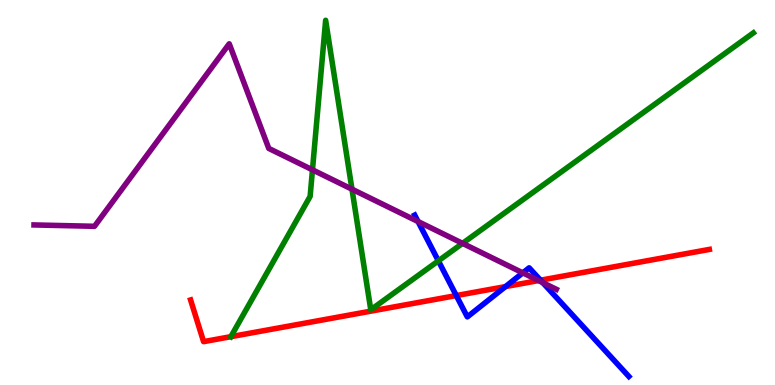[{'lines': ['blue', 'red'], 'intersections': [{'x': 5.89, 'y': 2.32}, {'x': 6.52, 'y': 2.56}, {'x': 6.97, 'y': 2.72}]}, {'lines': ['green', 'red'], 'intersections': [{'x': 2.98, 'y': 1.26}]}, {'lines': ['purple', 'red'], 'intersections': [{'x': 6.95, 'y': 2.71}]}, {'lines': ['blue', 'green'], 'intersections': [{'x': 5.66, 'y': 3.22}]}, {'lines': ['blue', 'purple'], 'intersections': [{'x': 5.39, 'y': 4.25}, {'x': 6.75, 'y': 2.91}, {'x': 7.0, 'y': 2.66}]}, {'lines': ['green', 'purple'], 'intersections': [{'x': 4.03, 'y': 5.59}, {'x': 4.54, 'y': 5.09}, {'x': 5.97, 'y': 3.68}]}]